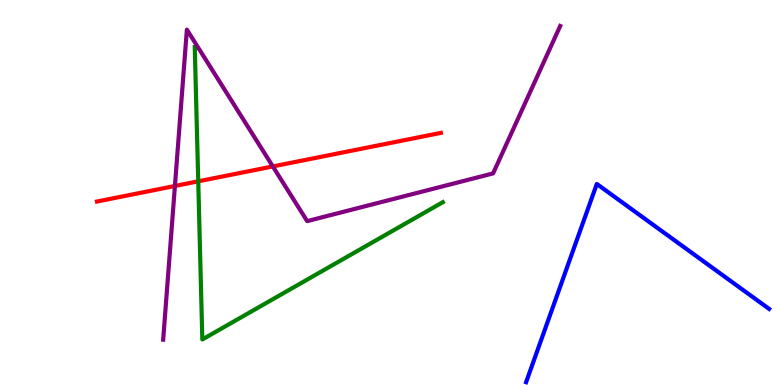[{'lines': ['blue', 'red'], 'intersections': []}, {'lines': ['green', 'red'], 'intersections': [{'x': 2.56, 'y': 5.29}]}, {'lines': ['purple', 'red'], 'intersections': [{'x': 2.26, 'y': 5.17}, {'x': 3.52, 'y': 5.68}]}, {'lines': ['blue', 'green'], 'intersections': []}, {'lines': ['blue', 'purple'], 'intersections': []}, {'lines': ['green', 'purple'], 'intersections': []}]